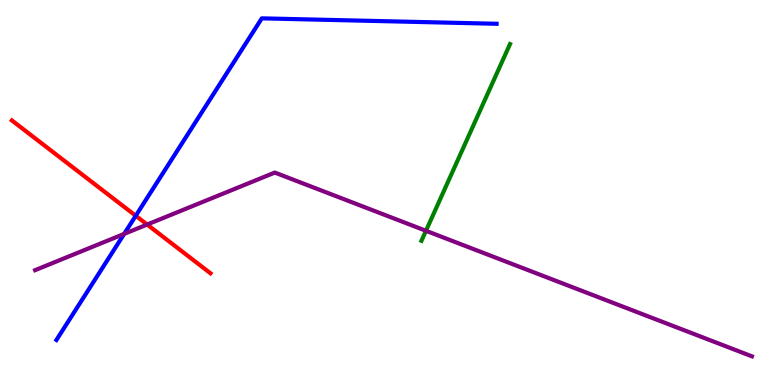[{'lines': ['blue', 'red'], 'intersections': [{'x': 1.75, 'y': 4.4}]}, {'lines': ['green', 'red'], 'intersections': []}, {'lines': ['purple', 'red'], 'intersections': [{'x': 1.9, 'y': 4.17}]}, {'lines': ['blue', 'green'], 'intersections': []}, {'lines': ['blue', 'purple'], 'intersections': [{'x': 1.6, 'y': 3.92}]}, {'lines': ['green', 'purple'], 'intersections': [{'x': 5.5, 'y': 4.01}]}]